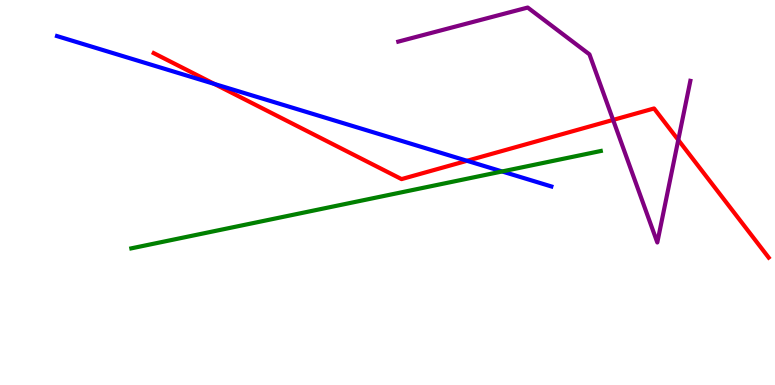[{'lines': ['blue', 'red'], 'intersections': [{'x': 2.77, 'y': 7.82}, {'x': 6.03, 'y': 5.82}]}, {'lines': ['green', 'red'], 'intersections': []}, {'lines': ['purple', 'red'], 'intersections': [{'x': 7.91, 'y': 6.89}, {'x': 8.75, 'y': 6.36}]}, {'lines': ['blue', 'green'], 'intersections': [{'x': 6.48, 'y': 5.55}]}, {'lines': ['blue', 'purple'], 'intersections': []}, {'lines': ['green', 'purple'], 'intersections': []}]